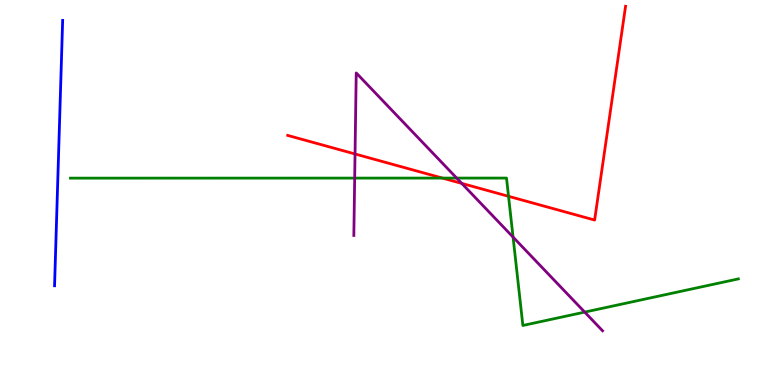[{'lines': ['blue', 'red'], 'intersections': []}, {'lines': ['green', 'red'], 'intersections': [{'x': 5.71, 'y': 5.37}, {'x': 6.56, 'y': 4.9}]}, {'lines': ['purple', 'red'], 'intersections': [{'x': 4.58, 'y': 6.0}, {'x': 5.96, 'y': 5.24}]}, {'lines': ['blue', 'green'], 'intersections': []}, {'lines': ['blue', 'purple'], 'intersections': []}, {'lines': ['green', 'purple'], 'intersections': [{'x': 4.58, 'y': 5.37}, {'x': 5.89, 'y': 5.37}, {'x': 6.62, 'y': 3.84}, {'x': 7.54, 'y': 1.89}]}]